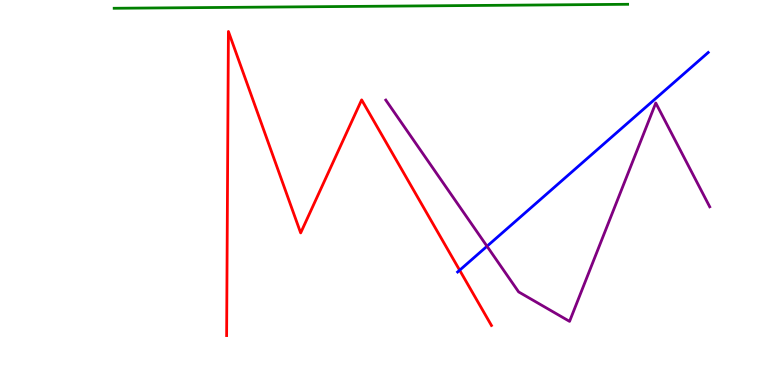[{'lines': ['blue', 'red'], 'intersections': [{'x': 5.93, 'y': 2.98}]}, {'lines': ['green', 'red'], 'intersections': []}, {'lines': ['purple', 'red'], 'intersections': []}, {'lines': ['blue', 'green'], 'intersections': []}, {'lines': ['blue', 'purple'], 'intersections': [{'x': 6.28, 'y': 3.6}]}, {'lines': ['green', 'purple'], 'intersections': []}]